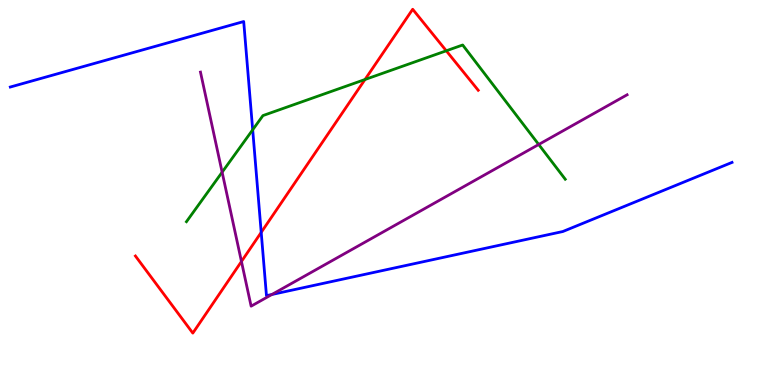[{'lines': ['blue', 'red'], 'intersections': [{'x': 3.37, 'y': 3.96}]}, {'lines': ['green', 'red'], 'intersections': [{'x': 4.71, 'y': 7.93}, {'x': 5.76, 'y': 8.68}]}, {'lines': ['purple', 'red'], 'intersections': [{'x': 3.12, 'y': 3.21}]}, {'lines': ['blue', 'green'], 'intersections': [{'x': 3.26, 'y': 6.63}]}, {'lines': ['blue', 'purple'], 'intersections': [{'x': 3.51, 'y': 2.35}]}, {'lines': ['green', 'purple'], 'intersections': [{'x': 2.87, 'y': 5.53}, {'x': 6.95, 'y': 6.25}]}]